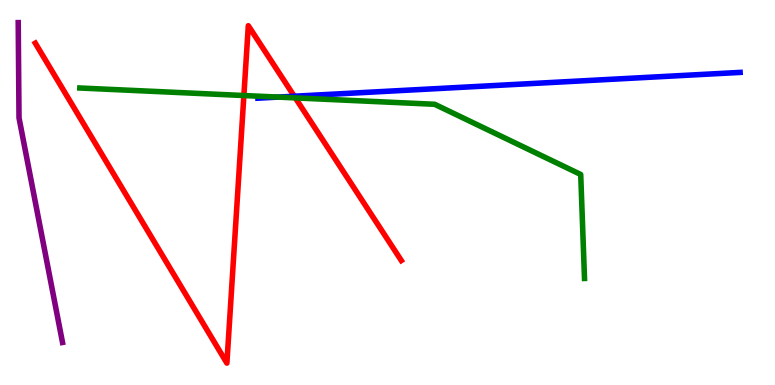[{'lines': ['blue', 'red'], 'intersections': [{'x': 3.8, 'y': 7.5}]}, {'lines': ['green', 'red'], 'intersections': [{'x': 3.15, 'y': 7.52}, {'x': 3.81, 'y': 7.46}]}, {'lines': ['purple', 'red'], 'intersections': []}, {'lines': ['blue', 'green'], 'intersections': [{'x': 3.59, 'y': 7.48}]}, {'lines': ['blue', 'purple'], 'intersections': []}, {'lines': ['green', 'purple'], 'intersections': []}]